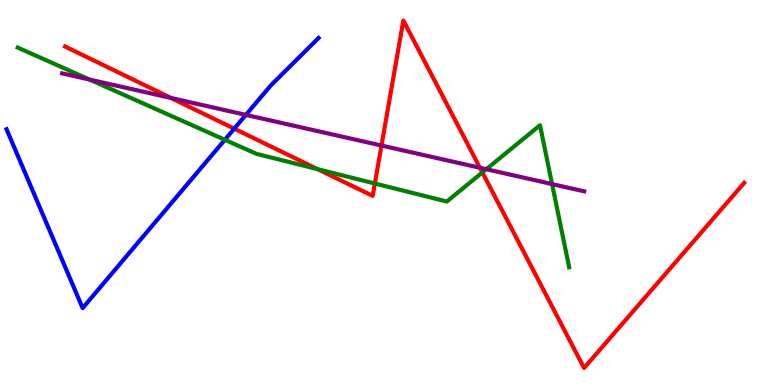[{'lines': ['blue', 'red'], 'intersections': [{'x': 3.02, 'y': 6.66}]}, {'lines': ['green', 'red'], 'intersections': [{'x': 4.1, 'y': 5.61}, {'x': 4.84, 'y': 5.23}, {'x': 6.22, 'y': 5.52}]}, {'lines': ['purple', 'red'], 'intersections': [{'x': 2.21, 'y': 7.45}, {'x': 4.92, 'y': 6.22}, {'x': 6.19, 'y': 5.64}]}, {'lines': ['blue', 'green'], 'intersections': [{'x': 2.9, 'y': 6.37}]}, {'lines': ['blue', 'purple'], 'intersections': [{'x': 3.17, 'y': 7.02}]}, {'lines': ['green', 'purple'], 'intersections': [{'x': 1.16, 'y': 7.93}, {'x': 6.27, 'y': 5.6}, {'x': 7.12, 'y': 5.22}]}]